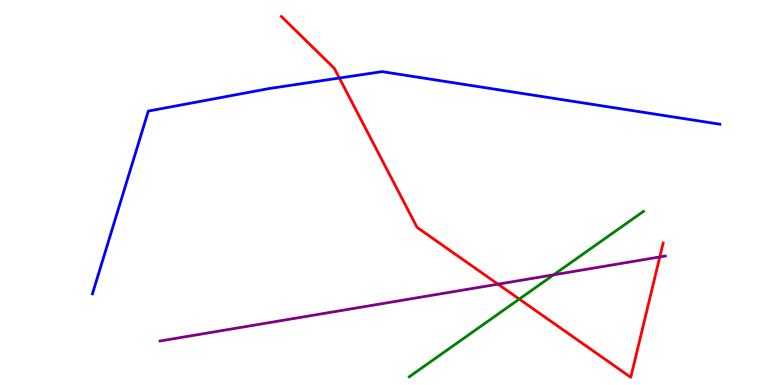[{'lines': ['blue', 'red'], 'intersections': [{'x': 4.38, 'y': 7.97}]}, {'lines': ['green', 'red'], 'intersections': [{'x': 6.7, 'y': 2.23}]}, {'lines': ['purple', 'red'], 'intersections': [{'x': 6.43, 'y': 2.62}, {'x': 8.51, 'y': 3.33}]}, {'lines': ['blue', 'green'], 'intersections': []}, {'lines': ['blue', 'purple'], 'intersections': []}, {'lines': ['green', 'purple'], 'intersections': [{'x': 7.14, 'y': 2.86}]}]